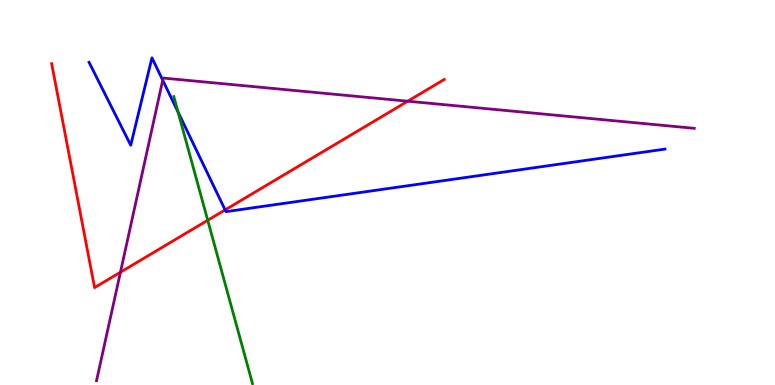[{'lines': ['blue', 'red'], 'intersections': [{'x': 2.9, 'y': 4.55}]}, {'lines': ['green', 'red'], 'intersections': [{'x': 2.68, 'y': 4.28}]}, {'lines': ['purple', 'red'], 'intersections': [{'x': 1.55, 'y': 2.93}, {'x': 5.26, 'y': 7.37}]}, {'lines': ['blue', 'green'], 'intersections': [{'x': 2.3, 'y': 7.09}]}, {'lines': ['blue', 'purple'], 'intersections': [{'x': 2.1, 'y': 7.92}]}, {'lines': ['green', 'purple'], 'intersections': []}]